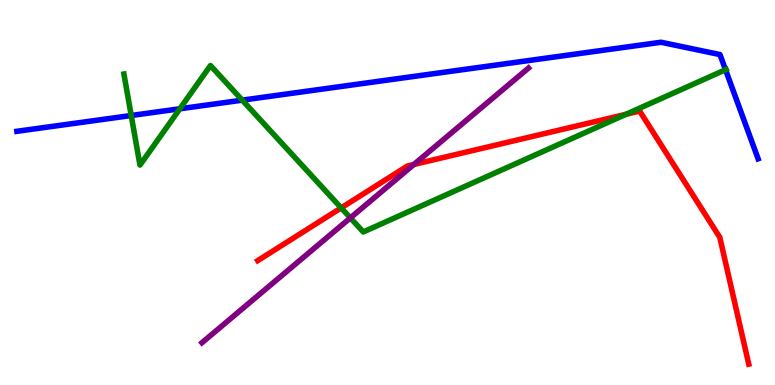[{'lines': ['blue', 'red'], 'intersections': []}, {'lines': ['green', 'red'], 'intersections': [{'x': 4.4, 'y': 4.6}, {'x': 8.08, 'y': 7.03}]}, {'lines': ['purple', 'red'], 'intersections': [{'x': 5.34, 'y': 5.73}]}, {'lines': ['blue', 'green'], 'intersections': [{'x': 1.69, 'y': 7.0}, {'x': 2.32, 'y': 7.17}, {'x': 3.13, 'y': 7.4}, {'x': 9.36, 'y': 8.19}]}, {'lines': ['blue', 'purple'], 'intersections': []}, {'lines': ['green', 'purple'], 'intersections': [{'x': 4.52, 'y': 4.34}]}]